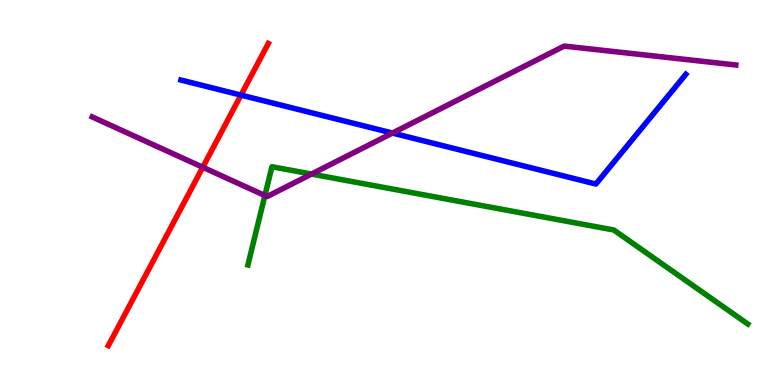[{'lines': ['blue', 'red'], 'intersections': [{'x': 3.11, 'y': 7.53}]}, {'lines': ['green', 'red'], 'intersections': []}, {'lines': ['purple', 'red'], 'intersections': [{'x': 2.62, 'y': 5.66}]}, {'lines': ['blue', 'green'], 'intersections': []}, {'lines': ['blue', 'purple'], 'intersections': [{'x': 5.06, 'y': 6.54}]}, {'lines': ['green', 'purple'], 'intersections': [{'x': 3.42, 'y': 4.92}, {'x': 4.02, 'y': 5.48}]}]